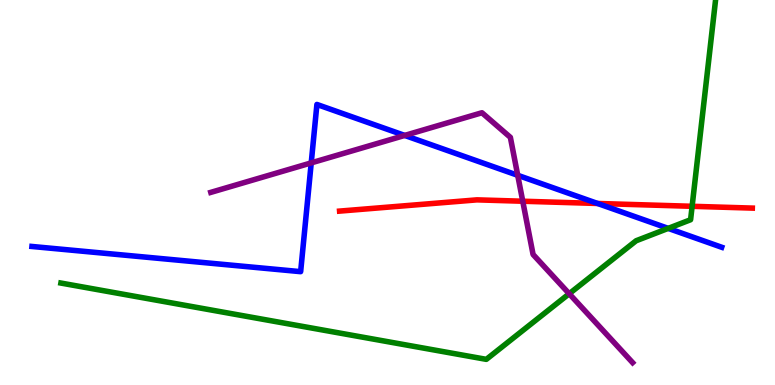[{'lines': ['blue', 'red'], 'intersections': [{'x': 7.71, 'y': 4.72}]}, {'lines': ['green', 'red'], 'intersections': [{'x': 8.93, 'y': 4.64}]}, {'lines': ['purple', 'red'], 'intersections': [{'x': 6.75, 'y': 4.77}]}, {'lines': ['blue', 'green'], 'intersections': [{'x': 8.62, 'y': 4.07}]}, {'lines': ['blue', 'purple'], 'intersections': [{'x': 4.02, 'y': 5.77}, {'x': 5.22, 'y': 6.48}, {'x': 6.68, 'y': 5.45}]}, {'lines': ['green', 'purple'], 'intersections': [{'x': 7.34, 'y': 2.37}]}]